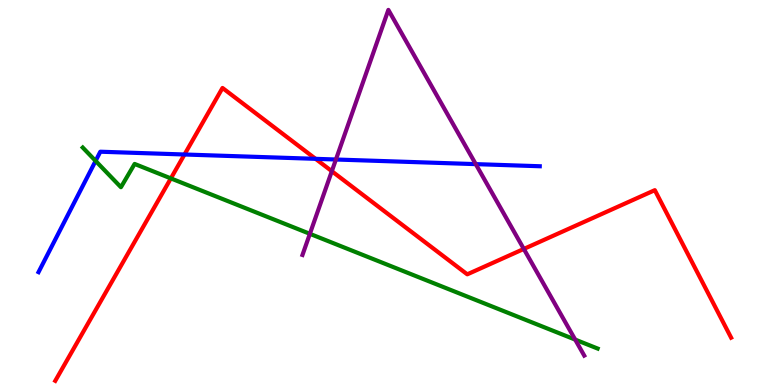[{'lines': ['blue', 'red'], 'intersections': [{'x': 2.38, 'y': 5.99}, {'x': 4.07, 'y': 5.87}]}, {'lines': ['green', 'red'], 'intersections': [{'x': 2.2, 'y': 5.37}]}, {'lines': ['purple', 'red'], 'intersections': [{'x': 4.28, 'y': 5.55}, {'x': 6.76, 'y': 3.53}]}, {'lines': ['blue', 'green'], 'intersections': [{'x': 1.23, 'y': 5.82}]}, {'lines': ['blue', 'purple'], 'intersections': [{'x': 4.33, 'y': 5.86}, {'x': 6.14, 'y': 5.74}]}, {'lines': ['green', 'purple'], 'intersections': [{'x': 4.0, 'y': 3.93}, {'x': 7.42, 'y': 1.18}]}]